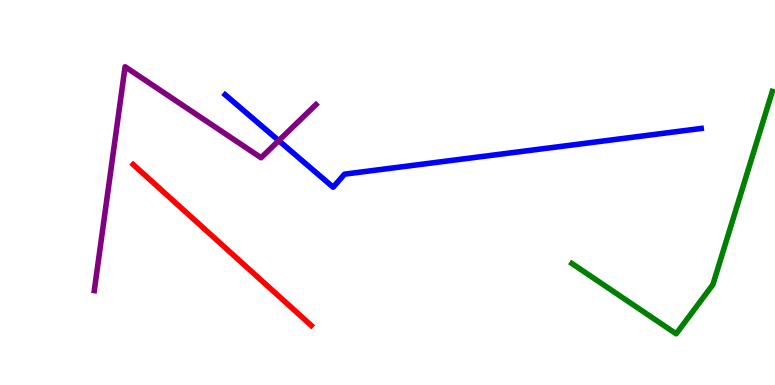[{'lines': ['blue', 'red'], 'intersections': []}, {'lines': ['green', 'red'], 'intersections': []}, {'lines': ['purple', 'red'], 'intersections': []}, {'lines': ['blue', 'green'], 'intersections': []}, {'lines': ['blue', 'purple'], 'intersections': [{'x': 3.6, 'y': 6.35}]}, {'lines': ['green', 'purple'], 'intersections': []}]